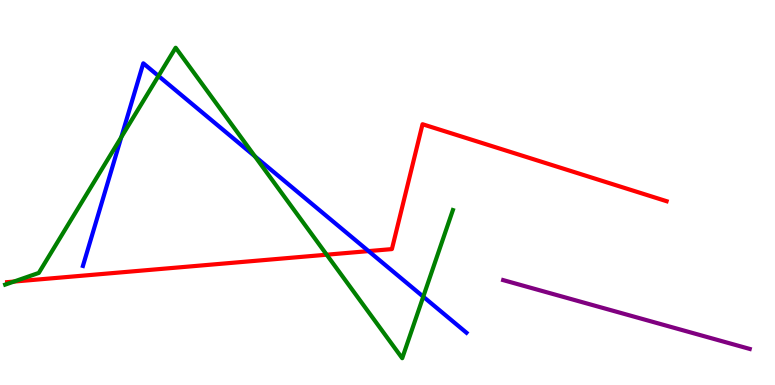[{'lines': ['blue', 'red'], 'intersections': [{'x': 4.76, 'y': 3.48}]}, {'lines': ['green', 'red'], 'intersections': [{'x': 0.18, 'y': 2.69}, {'x': 4.22, 'y': 3.38}]}, {'lines': ['purple', 'red'], 'intersections': []}, {'lines': ['blue', 'green'], 'intersections': [{'x': 1.56, 'y': 6.44}, {'x': 2.04, 'y': 8.03}, {'x': 3.29, 'y': 5.94}, {'x': 5.46, 'y': 2.29}]}, {'lines': ['blue', 'purple'], 'intersections': []}, {'lines': ['green', 'purple'], 'intersections': []}]